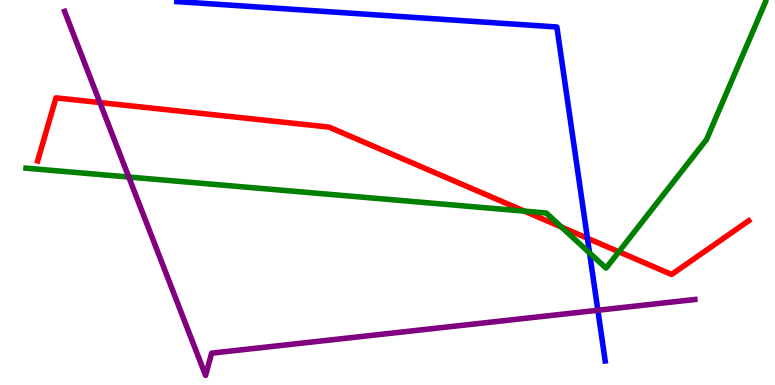[{'lines': ['blue', 'red'], 'intersections': [{'x': 7.58, 'y': 3.81}]}, {'lines': ['green', 'red'], 'intersections': [{'x': 6.77, 'y': 4.52}, {'x': 7.25, 'y': 4.1}, {'x': 7.98, 'y': 3.46}]}, {'lines': ['purple', 'red'], 'intersections': [{'x': 1.29, 'y': 7.34}]}, {'lines': ['blue', 'green'], 'intersections': [{'x': 7.61, 'y': 3.43}]}, {'lines': ['blue', 'purple'], 'intersections': [{'x': 7.71, 'y': 1.94}]}, {'lines': ['green', 'purple'], 'intersections': [{'x': 1.66, 'y': 5.4}]}]